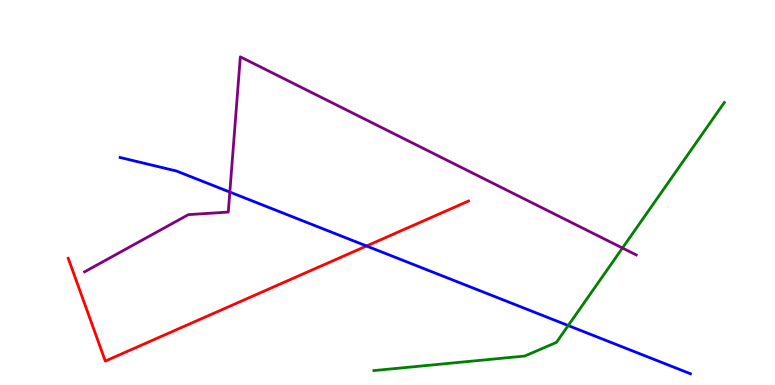[{'lines': ['blue', 'red'], 'intersections': [{'x': 4.73, 'y': 3.61}]}, {'lines': ['green', 'red'], 'intersections': []}, {'lines': ['purple', 'red'], 'intersections': []}, {'lines': ['blue', 'green'], 'intersections': [{'x': 7.33, 'y': 1.54}]}, {'lines': ['blue', 'purple'], 'intersections': [{'x': 2.97, 'y': 5.01}]}, {'lines': ['green', 'purple'], 'intersections': [{'x': 8.03, 'y': 3.56}]}]